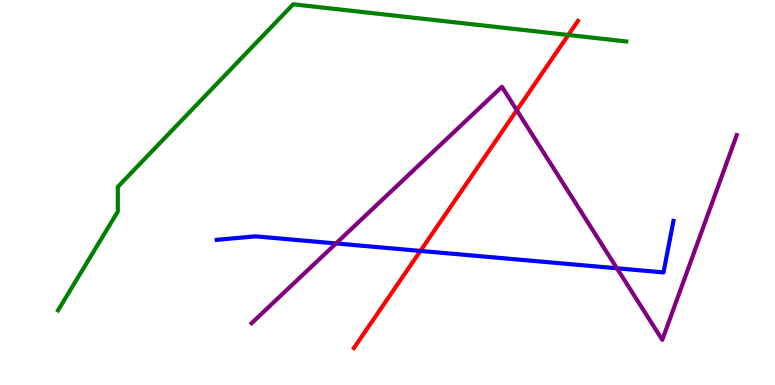[{'lines': ['blue', 'red'], 'intersections': [{'x': 5.42, 'y': 3.48}]}, {'lines': ['green', 'red'], 'intersections': [{'x': 7.33, 'y': 9.09}]}, {'lines': ['purple', 'red'], 'intersections': [{'x': 6.67, 'y': 7.14}]}, {'lines': ['blue', 'green'], 'intersections': []}, {'lines': ['blue', 'purple'], 'intersections': [{'x': 4.34, 'y': 3.68}, {'x': 7.96, 'y': 3.03}]}, {'lines': ['green', 'purple'], 'intersections': []}]